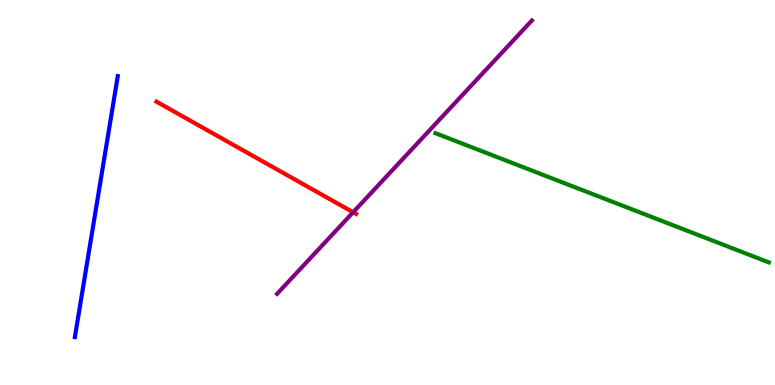[{'lines': ['blue', 'red'], 'intersections': []}, {'lines': ['green', 'red'], 'intersections': []}, {'lines': ['purple', 'red'], 'intersections': [{'x': 4.56, 'y': 4.49}]}, {'lines': ['blue', 'green'], 'intersections': []}, {'lines': ['blue', 'purple'], 'intersections': []}, {'lines': ['green', 'purple'], 'intersections': []}]